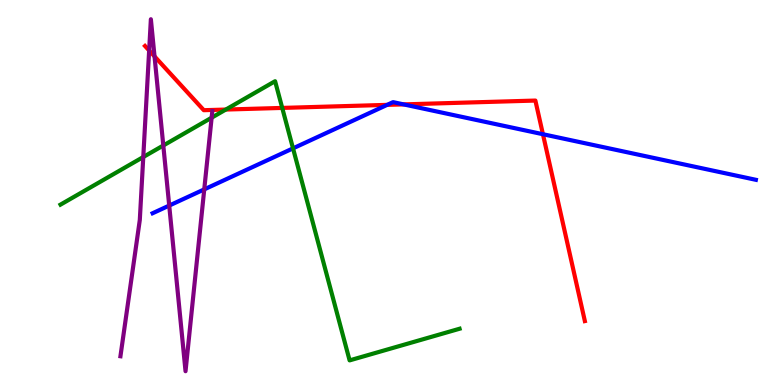[{'lines': ['blue', 'red'], 'intersections': [{'x': 5.0, 'y': 7.28}, {'x': 5.21, 'y': 7.29}, {'x': 7.01, 'y': 6.51}]}, {'lines': ['green', 'red'], 'intersections': [{'x': 2.91, 'y': 7.15}, {'x': 3.64, 'y': 7.2}]}, {'lines': ['purple', 'red'], 'intersections': [{'x': 1.92, 'y': 8.69}, {'x': 1.99, 'y': 8.54}]}, {'lines': ['blue', 'green'], 'intersections': [{'x': 3.78, 'y': 6.15}]}, {'lines': ['blue', 'purple'], 'intersections': [{'x': 2.18, 'y': 4.66}, {'x': 2.64, 'y': 5.08}]}, {'lines': ['green', 'purple'], 'intersections': [{'x': 1.85, 'y': 5.92}, {'x': 2.11, 'y': 6.22}, {'x': 2.73, 'y': 6.94}]}]